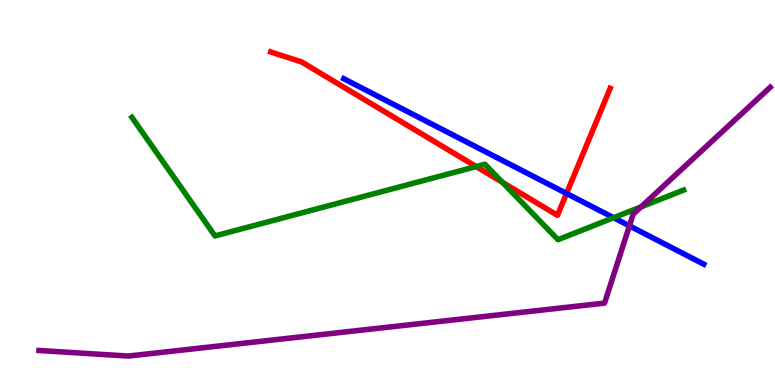[{'lines': ['blue', 'red'], 'intersections': [{'x': 7.31, 'y': 4.97}]}, {'lines': ['green', 'red'], 'intersections': [{'x': 6.14, 'y': 5.67}, {'x': 6.48, 'y': 5.26}]}, {'lines': ['purple', 'red'], 'intersections': []}, {'lines': ['blue', 'green'], 'intersections': [{'x': 7.92, 'y': 4.34}]}, {'lines': ['blue', 'purple'], 'intersections': [{'x': 8.12, 'y': 4.13}]}, {'lines': ['green', 'purple'], 'intersections': [{'x': 8.27, 'y': 4.63}]}]